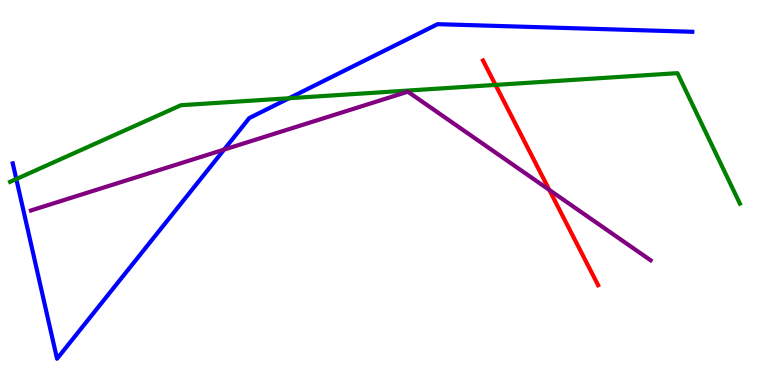[{'lines': ['blue', 'red'], 'intersections': []}, {'lines': ['green', 'red'], 'intersections': [{'x': 6.39, 'y': 7.79}]}, {'lines': ['purple', 'red'], 'intersections': [{'x': 7.09, 'y': 5.07}]}, {'lines': ['blue', 'green'], 'intersections': [{'x': 0.21, 'y': 5.35}, {'x': 3.73, 'y': 7.45}]}, {'lines': ['blue', 'purple'], 'intersections': [{'x': 2.89, 'y': 6.11}]}, {'lines': ['green', 'purple'], 'intersections': []}]